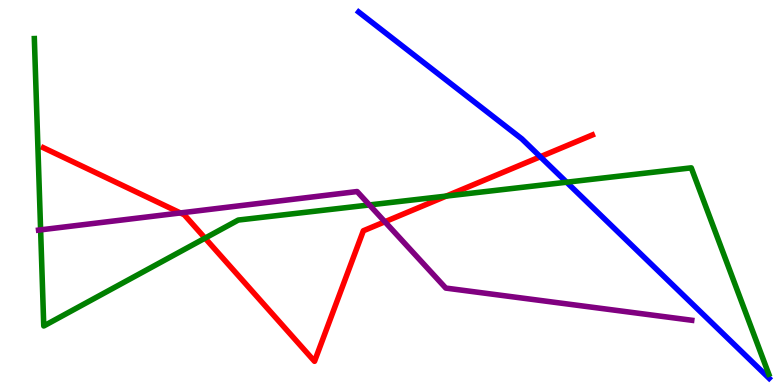[{'lines': ['blue', 'red'], 'intersections': [{'x': 6.97, 'y': 5.93}]}, {'lines': ['green', 'red'], 'intersections': [{'x': 2.65, 'y': 3.81}, {'x': 5.76, 'y': 4.91}]}, {'lines': ['purple', 'red'], 'intersections': [{'x': 2.33, 'y': 4.47}, {'x': 4.97, 'y': 4.24}]}, {'lines': ['blue', 'green'], 'intersections': [{'x': 7.31, 'y': 5.27}]}, {'lines': ['blue', 'purple'], 'intersections': []}, {'lines': ['green', 'purple'], 'intersections': [{'x': 0.524, 'y': 4.03}, {'x': 4.77, 'y': 4.68}]}]